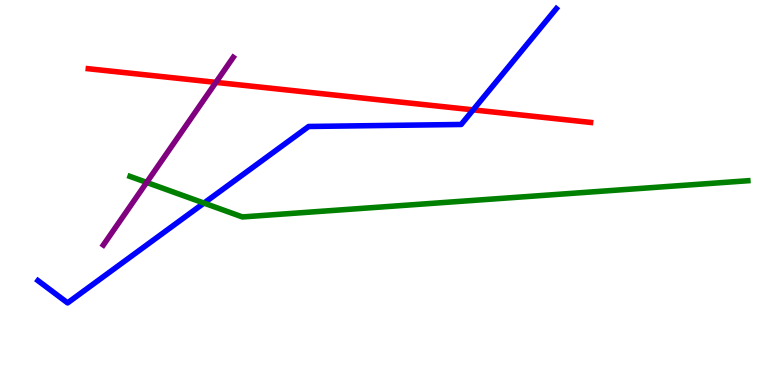[{'lines': ['blue', 'red'], 'intersections': [{'x': 6.11, 'y': 7.15}]}, {'lines': ['green', 'red'], 'intersections': []}, {'lines': ['purple', 'red'], 'intersections': [{'x': 2.79, 'y': 7.86}]}, {'lines': ['blue', 'green'], 'intersections': [{'x': 2.63, 'y': 4.72}]}, {'lines': ['blue', 'purple'], 'intersections': []}, {'lines': ['green', 'purple'], 'intersections': [{'x': 1.89, 'y': 5.26}]}]